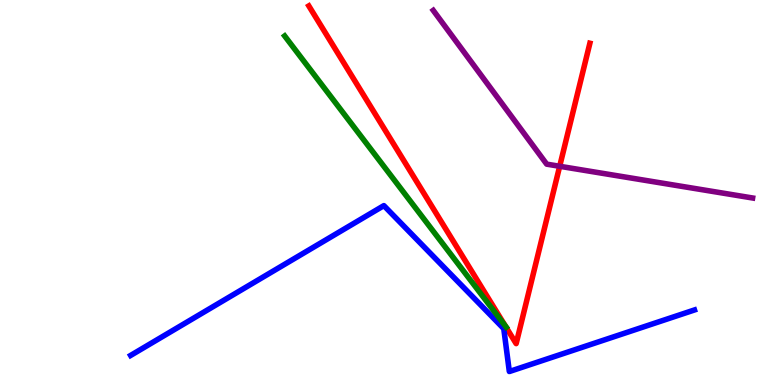[{'lines': ['blue', 'red'], 'intersections': []}, {'lines': ['green', 'red'], 'intersections': [{'x': 6.52, 'y': 1.54}]}, {'lines': ['purple', 'red'], 'intersections': [{'x': 7.22, 'y': 5.68}]}, {'lines': ['blue', 'green'], 'intersections': []}, {'lines': ['blue', 'purple'], 'intersections': []}, {'lines': ['green', 'purple'], 'intersections': []}]